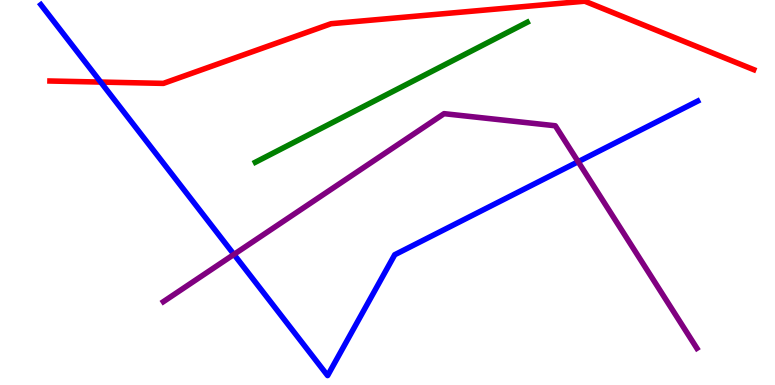[{'lines': ['blue', 'red'], 'intersections': [{'x': 1.3, 'y': 7.87}]}, {'lines': ['green', 'red'], 'intersections': []}, {'lines': ['purple', 'red'], 'intersections': []}, {'lines': ['blue', 'green'], 'intersections': []}, {'lines': ['blue', 'purple'], 'intersections': [{'x': 3.02, 'y': 3.39}, {'x': 7.46, 'y': 5.8}]}, {'lines': ['green', 'purple'], 'intersections': []}]